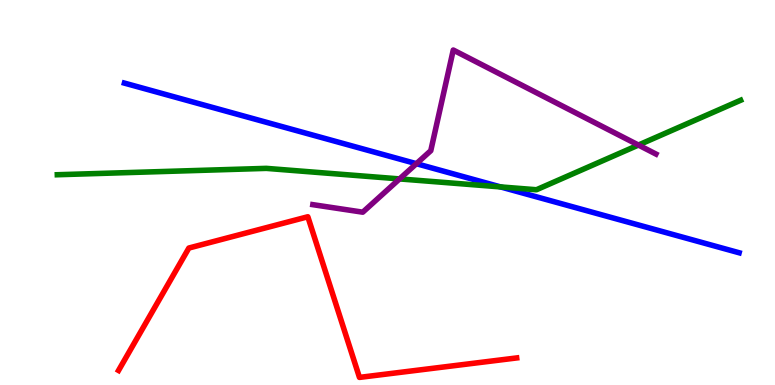[{'lines': ['blue', 'red'], 'intersections': []}, {'lines': ['green', 'red'], 'intersections': []}, {'lines': ['purple', 'red'], 'intersections': []}, {'lines': ['blue', 'green'], 'intersections': [{'x': 6.46, 'y': 5.15}]}, {'lines': ['blue', 'purple'], 'intersections': [{'x': 5.37, 'y': 5.75}]}, {'lines': ['green', 'purple'], 'intersections': [{'x': 5.16, 'y': 5.35}, {'x': 8.24, 'y': 6.23}]}]